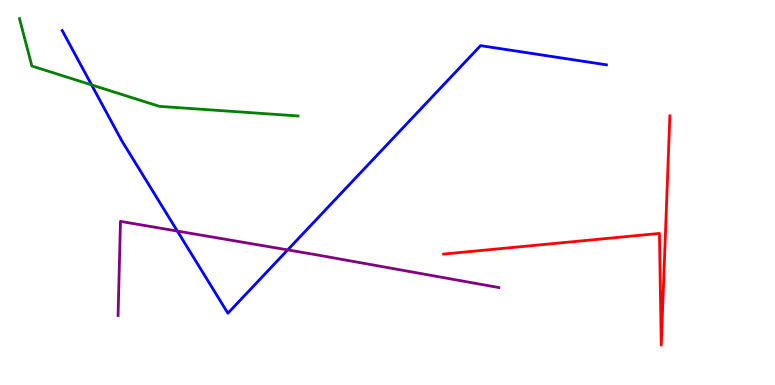[{'lines': ['blue', 'red'], 'intersections': []}, {'lines': ['green', 'red'], 'intersections': []}, {'lines': ['purple', 'red'], 'intersections': []}, {'lines': ['blue', 'green'], 'intersections': [{'x': 1.18, 'y': 7.79}]}, {'lines': ['blue', 'purple'], 'intersections': [{'x': 2.29, 'y': 4.0}, {'x': 3.71, 'y': 3.51}]}, {'lines': ['green', 'purple'], 'intersections': []}]